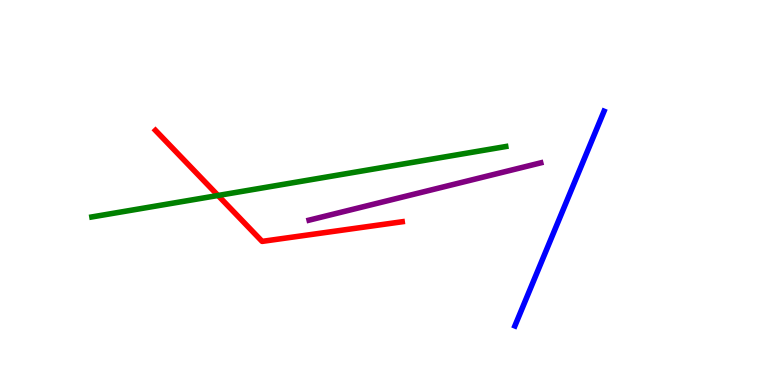[{'lines': ['blue', 'red'], 'intersections': []}, {'lines': ['green', 'red'], 'intersections': [{'x': 2.81, 'y': 4.92}]}, {'lines': ['purple', 'red'], 'intersections': []}, {'lines': ['blue', 'green'], 'intersections': []}, {'lines': ['blue', 'purple'], 'intersections': []}, {'lines': ['green', 'purple'], 'intersections': []}]